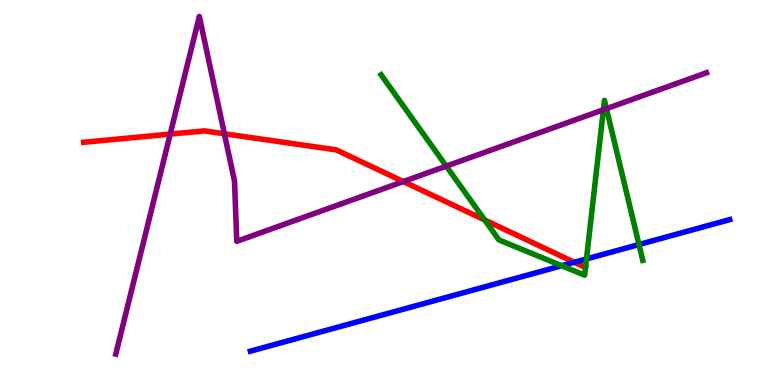[{'lines': ['blue', 'red'], 'intersections': [{'x': 7.41, 'y': 3.19}]}, {'lines': ['green', 'red'], 'intersections': [{'x': 6.25, 'y': 4.29}]}, {'lines': ['purple', 'red'], 'intersections': [{'x': 2.2, 'y': 6.52}, {'x': 2.9, 'y': 6.53}, {'x': 5.2, 'y': 5.28}]}, {'lines': ['blue', 'green'], 'intersections': [{'x': 7.25, 'y': 3.1}, {'x': 7.57, 'y': 3.27}, {'x': 8.24, 'y': 3.65}]}, {'lines': ['blue', 'purple'], 'intersections': []}, {'lines': ['green', 'purple'], 'intersections': [{'x': 5.76, 'y': 5.68}, {'x': 7.79, 'y': 7.15}, {'x': 7.83, 'y': 7.18}]}]